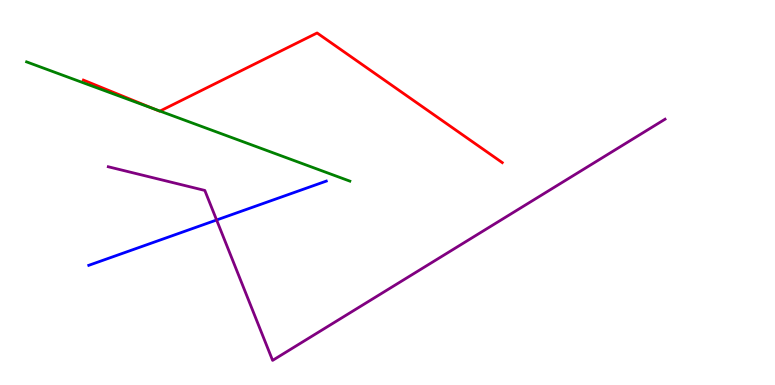[{'lines': ['blue', 'red'], 'intersections': []}, {'lines': ['green', 'red'], 'intersections': [{'x': 1.98, 'y': 7.18}, {'x': 2.06, 'y': 7.11}]}, {'lines': ['purple', 'red'], 'intersections': []}, {'lines': ['blue', 'green'], 'intersections': []}, {'lines': ['blue', 'purple'], 'intersections': [{'x': 2.79, 'y': 4.29}]}, {'lines': ['green', 'purple'], 'intersections': []}]